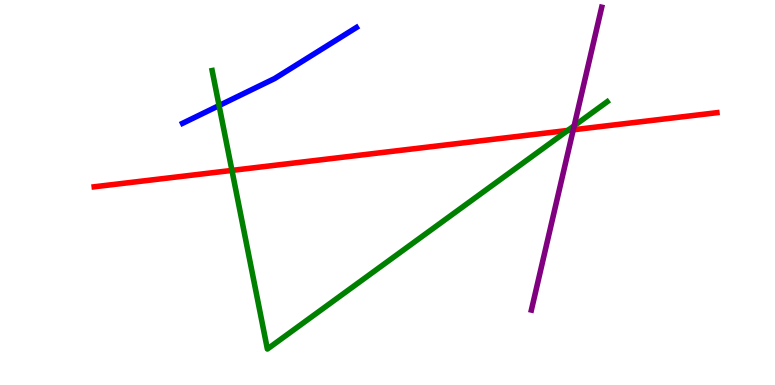[{'lines': ['blue', 'red'], 'intersections': []}, {'lines': ['green', 'red'], 'intersections': [{'x': 2.99, 'y': 5.57}, {'x': 7.33, 'y': 6.61}]}, {'lines': ['purple', 'red'], 'intersections': [{'x': 7.4, 'y': 6.63}]}, {'lines': ['blue', 'green'], 'intersections': [{'x': 2.83, 'y': 7.26}]}, {'lines': ['blue', 'purple'], 'intersections': []}, {'lines': ['green', 'purple'], 'intersections': [{'x': 7.41, 'y': 6.73}]}]